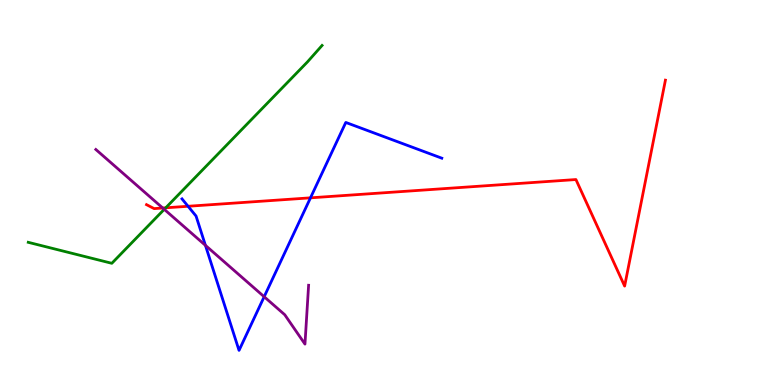[{'lines': ['blue', 'red'], 'intersections': [{'x': 2.43, 'y': 4.64}, {'x': 4.01, 'y': 4.86}]}, {'lines': ['green', 'red'], 'intersections': [{'x': 2.14, 'y': 4.6}]}, {'lines': ['purple', 'red'], 'intersections': [{'x': 2.1, 'y': 4.6}]}, {'lines': ['blue', 'green'], 'intersections': []}, {'lines': ['blue', 'purple'], 'intersections': [{'x': 2.65, 'y': 3.63}, {'x': 3.41, 'y': 2.29}]}, {'lines': ['green', 'purple'], 'intersections': [{'x': 2.12, 'y': 4.56}]}]